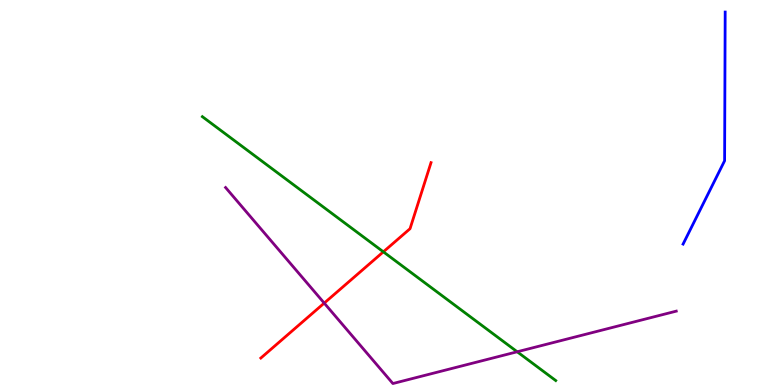[{'lines': ['blue', 'red'], 'intersections': []}, {'lines': ['green', 'red'], 'intersections': [{'x': 4.95, 'y': 3.46}]}, {'lines': ['purple', 'red'], 'intersections': [{'x': 4.18, 'y': 2.13}]}, {'lines': ['blue', 'green'], 'intersections': []}, {'lines': ['blue', 'purple'], 'intersections': []}, {'lines': ['green', 'purple'], 'intersections': [{'x': 6.67, 'y': 0.863}]}]